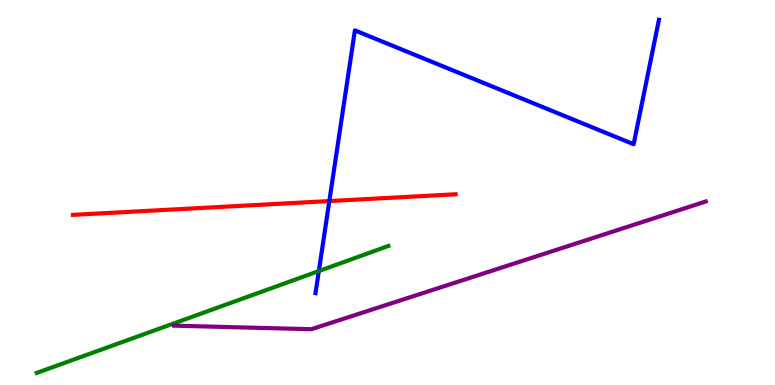[{'lines': ['blue', 'red'], 'intersections': [{'x': 4.25, 'y': 4.78}]}, {'lines': ['green', 'red'], 'intersections': []}, {'lines': ['purple', 'red'], 'intersections': []}, {'lines': ['blue', 'green'], 'intersections': [{'x': 4.11, 'y': 2.96}]}, {'lines': ['blue', 'purple'], 'intersections': []}, {'lines': ['green', 'purple'], 'intersections': []}]